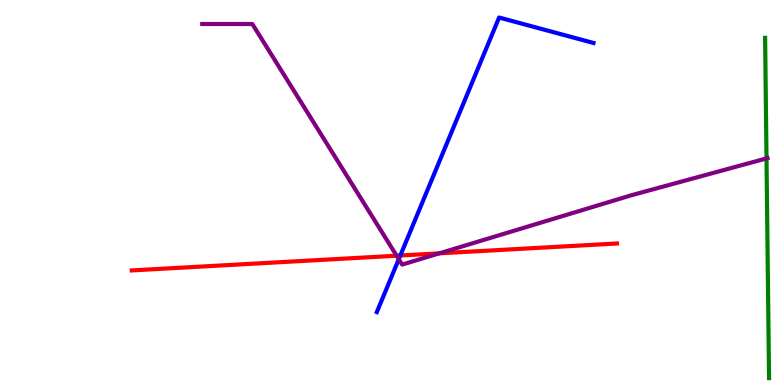[{'lines': ['blue', 'red'], 'intersections': [{'x': 5.17, 'y': 3.36}]}, {'lines': ['green', 'red'], 'intersections': []}, {'lines': ['purple', 'red'], 'intersections': [{'x': 5.12, 'y': 3.36}, {'x': 5.67, 'y': 3.42}]}, {'lines': ['blue', 'green'], 'intersections': []}, {'lines': ['blue', 'purple'], 'intersections': [{'x': 5.15, 'y': 3.27}]}, {'lines': ['green', 'purple'], 'intersections': [{'x': 9.89, 'y': 5.89}]}]